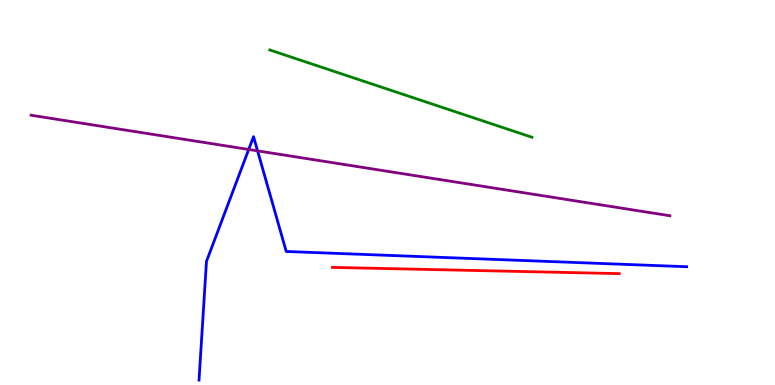[{'lines': ['blue', 'red'], 'intersections': []}, {'lines': ['green', 'red'], 'intersections': []}, {'lines': ['purple', 'red'], 'intersections': []}, {'lines': ['blue', 'green'], 'intersections': []}, {'lines': ['blue', 'purple'], 'intersections': [{'x': 3.21, 'y': 6.12}, {'x': 3.32, 'y': 6.08}]}, {'lines': ['green', 'purple'], 'intersections': []}]